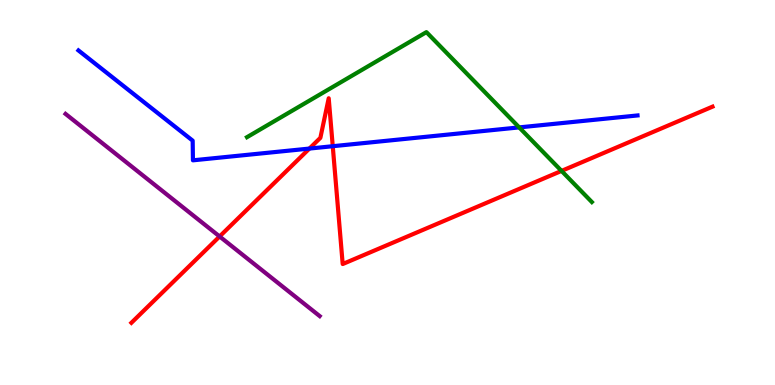[{'lines': ['blue', 'red'], 'intersections': [{'x': 3.99, 'y': 6.14}, {'x': 4.29, 'y': 6.2}]}, {'lines': ['green', 'red'], 'intersections': [{'x': 7.25, 'y': 5.56}]}, {'lines': ['purple', 'red'], 'intersections': [{'x': 2.83, 'y': 3.86}]}, {'lines': ['blue', 'green'], 'intersections': [{'x': 6.7, 'y': 6.69}]}, {'lines': ['blue', 'purple'], 'intersections': []}, {'lines': ['green', 'purple'], 'intersections': []}]